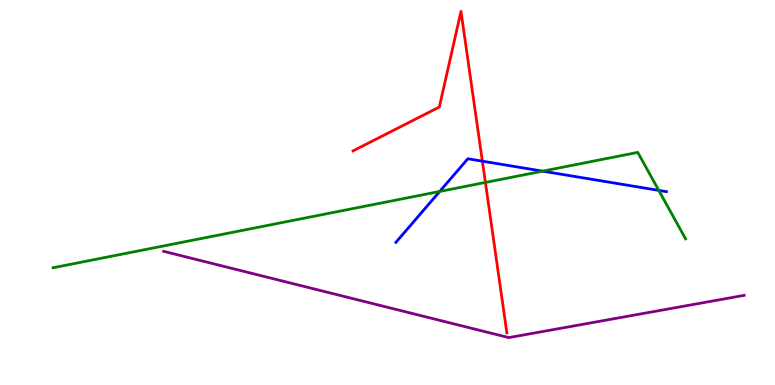[{'lines': ['blue', 'red'], 'intersections': [{'x': 6.22, 'y': 5.81}]}, {'lines': ['green', 'red'], 'intersections': [{'x': 6.26, 'y': 5.26}]}, {'lines': ['purple', 'red'], 'intersections': []}, {'lines': ['blue', 'green'], 'intersections': [{'x': 5.67, 'y': 5.03}, {'x': 7.0, 'y': 5.55}, {'x': 8.5, 'y': 5.05}]}, {'lines': ['blue', 'purple'], 'intersections': []}, {'lines': ['green', 'purple'], 'intersections': []}]